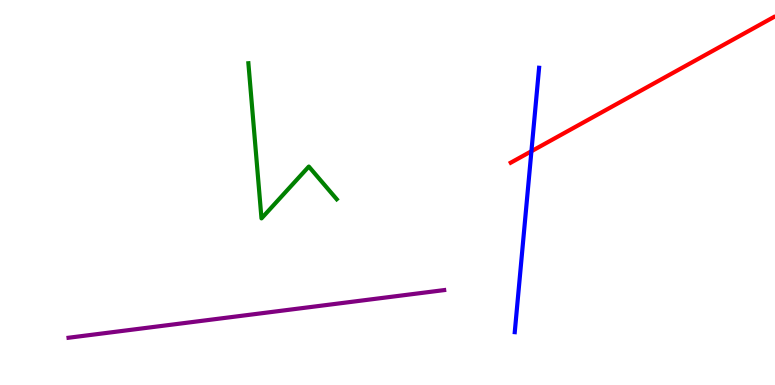[{'lines': ['blue', 'red'], 'intersections': [{'x': 6.86, 'y': 6.07}]}, {'lines': ['green', 'red'], 'intersections': []}, {'lines': ['purple', 'red'], 'intersections': []}, {'lines': ['blue', 'green'], 'intersections': []}, {'lines': ['blue', 'purple'], 'intersections': []}, {'lines': ['green', 'purple'], 'intersections': []}]